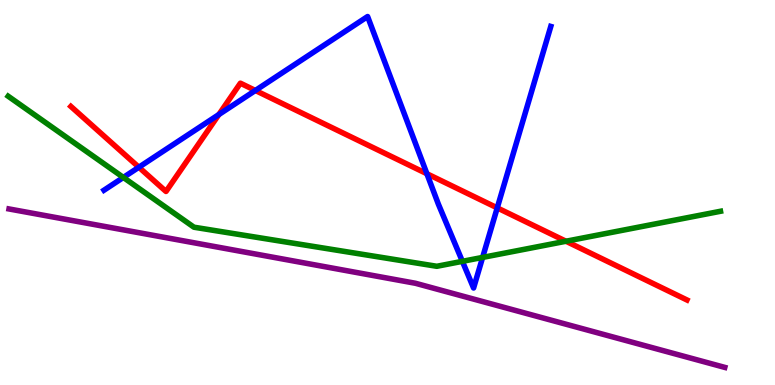[{'lines': ['blue', 'red'], 'intersections': [{'x': 1.79, 'y': 5.66}, {'x': 2.82, 'y': 7.03}, {'x': 3.3, 'y': 7.65}, {'x': 5.51, 'y': 5.49}, {'x': 6.42, 'y': 4.6}]}, {'lines': ['green', 'red'], 'intersections': [{'x': 7.3, 'y': 3.73}]}, {'lines': ['purple', 'red'], 'intersections': []}, {'lines': ['blue', 'green'], 'intersections': [{'x': 1.59, 'y': 5.39}, {'x': 5.97, 'y': 3.21}, {'x': 6.23, 'y': 3.31}]}, {'lines': ['blue', 'purple'], 'intersections': []}, {'lines': ['green', 'purple'], 'intersections': []}]